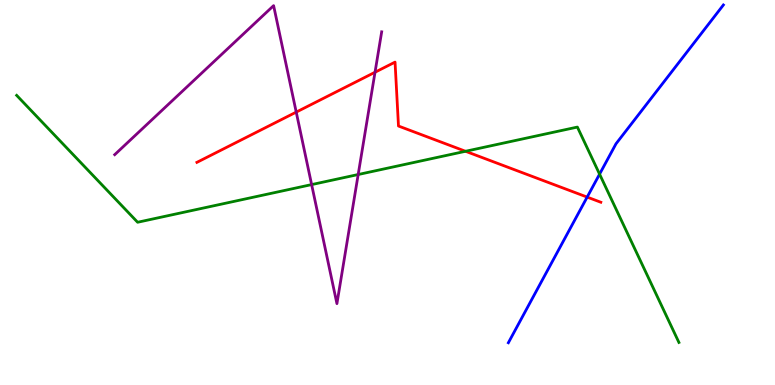[{'lines': ['blue', 'red'], 'intersections': [{'x': 7.58, 'y': 4.88}]}, {'lines': ['green', 'red'], 'intersections': [{'x': 6.01, 'y': 6.07}]}, {'lines': ['purple', 'red'], 'intersections': [{'x': 3.82, 'y': 7.09}, {'x': 4.84, 'y': 8.12}]}, {'lines': ['blue', 'green'], 'intersections': [{'x': 7.74, 'y': 5.48}]}, {'lines': ['blue', 'purple'], 'intersections': []}, {'lines': ['green', 'purple'], 'intersections': [{'x': 4.02, 'y': 5.21}, {'x': 4.62, 'y': 5.47}]}]